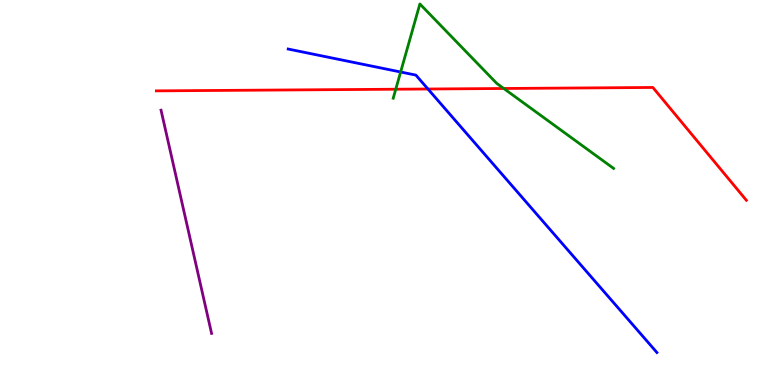[{'lines': ['blue', 'red'], 'intersections': [{'x': 5.52, 'y': 7.69}]}, {'lines': ['green', 'red'], 'intersections': [{'x': 5.11, 'y': 7.68}, {'x': 6.5, 'y': 7.7}]}, {'lines': ['purple', 'red'], 'intersections': []}, {'lines': ['blue', 'green'], 'intersections': [{'x': 5.17, 'y': 8.13}]}, {'lines': ['blue', 'purple'], 'intersections': []}, {'lines': ['green', 'purple'], 'intersections': []}]